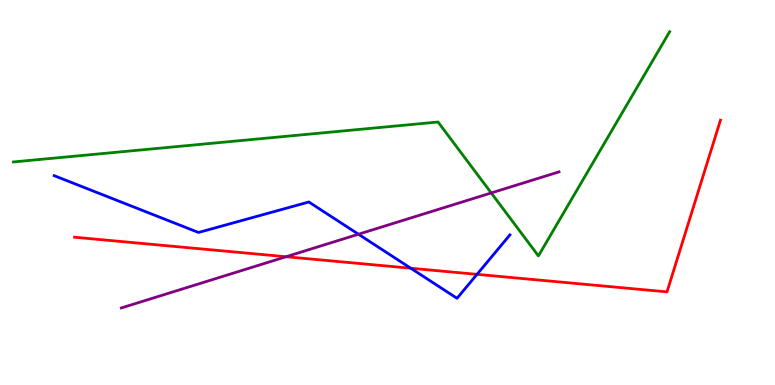[{'lines': ['blue', 'red'], 'intersections': [{'x': 5.3, 'y': 3.03}, {'x': 6.15, 'y': 2.87}]}, {'lines': ['green', 'red'], 'intersections': []}, {'lines': ['purple', 'red'], 'intersections': [{'x': 3.69, 'y': 3.33}]}, {'lines': ['blue', 'green'], 'intersections': []}, {'lines': ['blue', 'purple'], 'intersections': [{'x': 4.63, 'y': 3.92}]}, {'lines': ['green', 'purple'], 'intersections': [{'x': 6.34, 'y': 4.99}]}]